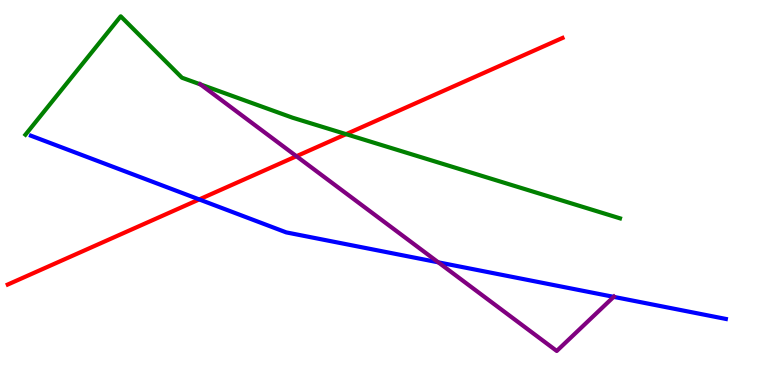[{'lines': ['blue', 'red'], 'intersections': [{'x': 2.57, 'y': 4.82}]}, {'lines': ['green', 'red'], 'intersections': [{'x': 4.47, 'y': 6.52}]}, {'lines': ['purple', 'red'], 'intersections': [{'x': 3.83, 'y': 5.94}]}, {'lines': ['blue', 'green'], 'intersections': []}, {'lines': ['blue', 'purple'], 'intersections': [{'x': 5.66, 'y': 3.19}, {'x': 7.92, 'y': 2.29}]}, {'lines': ['green', 'purple'], 'intersections': [{'x': 2.59, 'y': 7.81}]}]